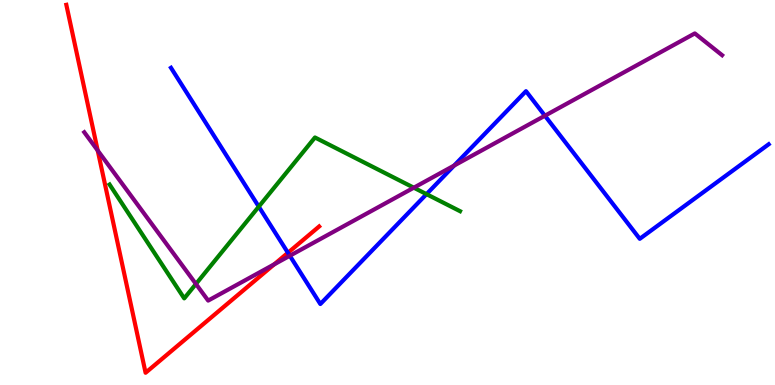[{'lines': ['blue', 'red'], 'intersections': [{'x': 3.72, 'y': 3.43}]}, {'lines': ['green', 'red'], 'intersections': []}, {'lines': ['purple', 'red'], 'intersections': [{'x': 1.26, 'y': 6.09}, {'x': 3.54, 'y': 3.13}]}, {'lines': ['blue', 'green'], 'intersections': [{'x': 3.34, 'y': 4.63}, {'x': 5.5, 'y': 4.96}]}, {'lines': ['blue', 'purple'], 'intersections': [{'x': 3.74, 'y': 3.36}, {'x': 5.86, 'y': 5.7}, {'x': 7.03, 'y': 6.99}]}, {'lines': ['green', 'purple'], 'intersections': [{'x': 2.53, 'y': 2.62}, {'x': 5.34, 'y': 5.12}]}]